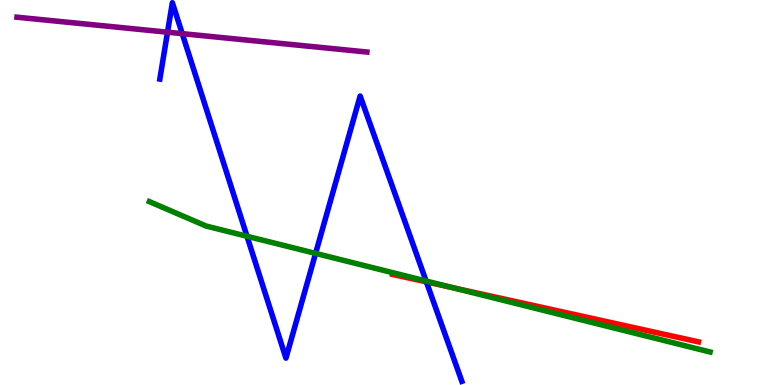[{'lines': ['blue', 'red'], 'intersections': [{'x': 5.5, 'y': 2.68}]}, {'lines': ['green', 'red'], 'intersections': [{'x': 5.85, 'y': 2.53}]}, {'lines': ['purple', 'red'], 'intersections': []}, {'lines': ['blue', 'green'], 'intersections': [{'x': 3.19, 'y': 3.86}, {'x': 4.07, 'y': 3.42}, {'x': 5.5, 'y': 2.7}]}, {'lines': ['blue', 'purple'], 'intersections': [{'x': 2.16, 'y': 9.16}, {'x': 2.35, 'y': 9.13}]}, {'lines': ['green', 'purple'], 'intersections': []}]